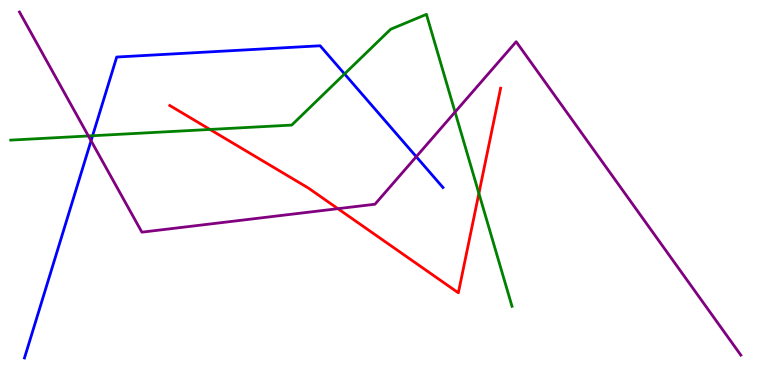[{'lines': ['blue', 'red'], 'intersections': []}, {'lines': ['green', 'red'], 'intersections': [{'x': 2.71, 'y': 6.64}, {'x': 6.18, 'y': 4.98}]}, {'lines': ['purple', 'red'], 'intersections': [{'x': 4.36, 'y': 4.58}]}, {'lines': ['blue', 'green'], 'intersections': [{'x': 1.19, 'y': 6.47}, {'x': 4.45, 'y': 8.08}]}, {'lines': ['blue', 'purple'], 'intersections': [{'x': 1.17, 'y': 6.34}, {'x': 5.37, 'y': 5.93}]}, {'lines': ['green', 'purple'], 'intersections': [{'x': 1.14, 'y': 6.47}, {'x': 5.87, 'y': 7.09}]}]